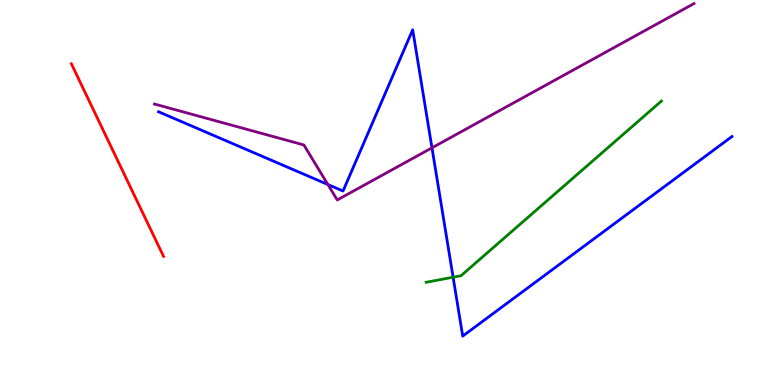[{'lines': ['blue', 'red'], 'intersections': []}, {'lines': ['green', 'red'], 'intersections': []}, {'lines': ['purple', 'red'], 'intersections': []}, {'lines': ['blue', 'green'], 'intersections': [{'x': 5.85, 'y': 2.8}]}, {'lines': ['blue', 'purple'], 'intersections': [{'x': 4.23, 'y': 5.21}, {'x': 5.57, 'y': 6.16}]}, {'lines': ['green', 'purple'], 'intersections': []}]